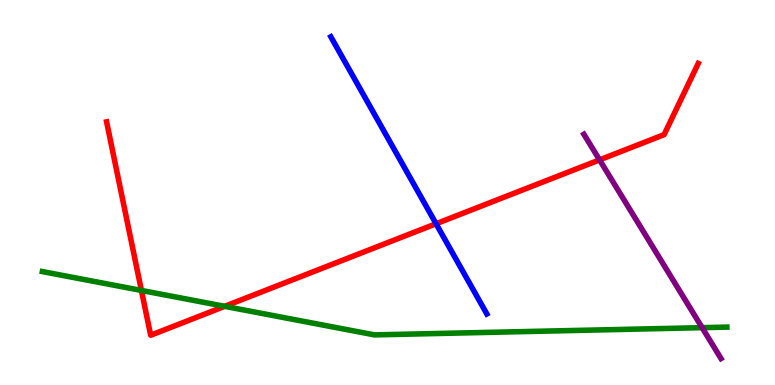[{'lines': ['blue', 'red'], 'intersections': [{'x': 5.63, 'y': 4.19}]}, {'lines': ['green', 'red'], 'intersections': [{'x': 1.82, 'y': 2.46}, {'x': 2.9, 'y': 2.04}]}, {'lines': ['purple', 'red'], 'intersections': [{'x': 7.74, 'y': 5.85}]}, {'lines': ['blue', 'green'], 'intersections': []}, {'lines': ['blue', 'purple'], 'intersections': []}, {'lines': ['green', 'purple'], 'intersections': [{'x': 9.06, 'y': 1.49}]}]